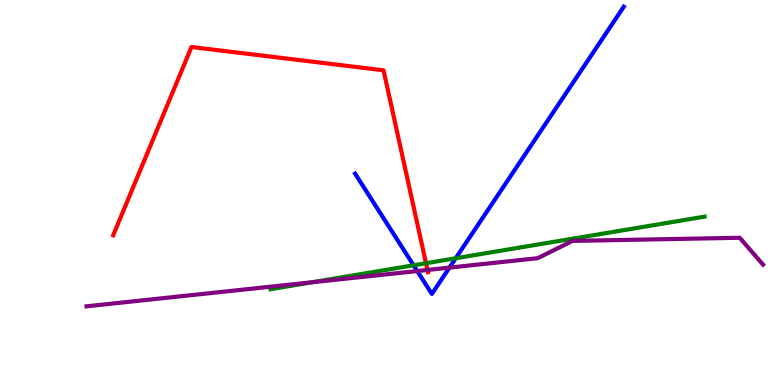[{'lines': ['blue', 'red'], 'intersections': []}, {'lines': ['green', 'red'], 'intersections': [{'x': 5.5, 'y': 3.16}]}, {'lines': ['purple', 'red'], 'intersections': [{'x': 5.52, 'y': 2.99}]}, {'lines': ['blue', 'green'], 'intersections': [{'x': 5.34, 'y': 3.11}, {'x': 5.88, 'y': 3.29}]}, {'lines': ['blue', 'purple'], 'intersections': [{'x': 5.38, 'y': 2.96}, {'x': 5.8, 'y': 3.05}]}, {'lines': ['green', 'purple'], 'intersections': [{'x': 4.03, 'y': 2.67}]}]